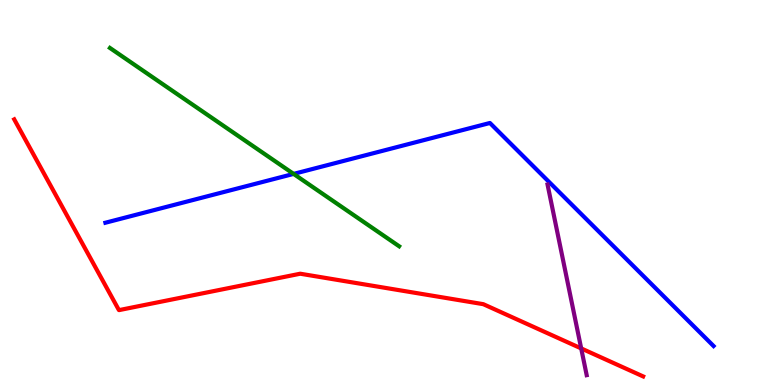[{'lines': ['blue', 'red'], 'intersections': []}, {'lines': ['green', 'red'], 'intersections': []}, {'lines': ['purple', 'red'], 'intersections': [{'x': 7.5, 'y': 0.95}]}, {'lines': ['blue', 'green'], 'intersections': [{'x': 3.79, 'y': 5.48}]}, {'lines': ['blue', 'purple'], 'intersections': []}, {'lines': ['green', 'purple'], 'intersections': []}]